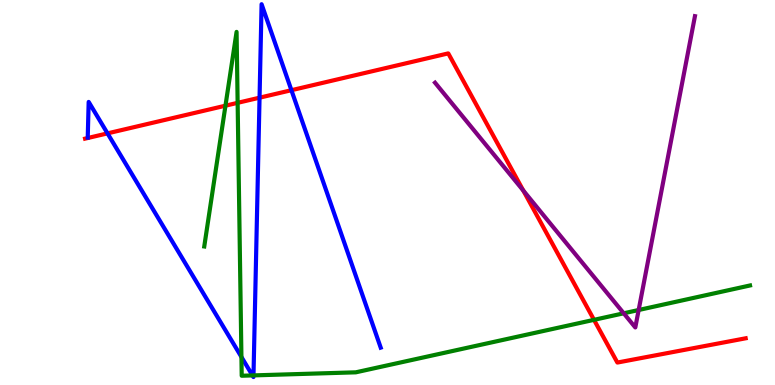[{'lines': ['blue', 'red'], 'intersections': [{'x': 1.39, 'y': 6.54}, {'x': 3.35, 'y': 7.46}, {'x': 3.76, 'y': 7.66}]}, {'lines': ['green', 'red'], 'intersections': [{'x': 2.91, 'y': 7.25}, {'x': 3.07, 'y': 7.33}, {'x': 7.66, 'y': 1.69}]}, {'lines': ['purple', 'red'], 'intersections': [{'x': 6.75, 'y': 5.05}]}, {'lines': ['blue', 'green'], 'intersections': [{'x': 3.12, 'y': 0.728}, {'x': 3.26, 'y': 0.249}, {'x': 3.27, 'y': 0.25}]}, {'lines': ['blue', 'purple'], 'intersections': []}, {'lines': ['green', 'purple'], 'intersections': [{'x': 8.05, 'y': 1.86}, {'x': 8.24, 'y': 1.95}]}]